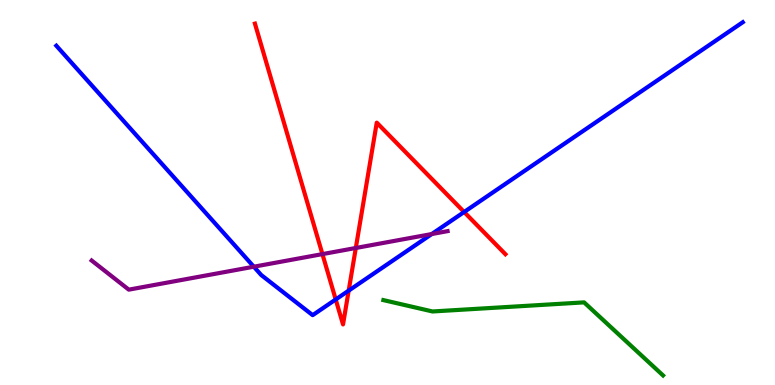[{'lines': ['blue', 'red'], 'intersections': [{'x': 4.33, 'y': 2.22}, {'x': 4.5, 'y': 2.45}, {'x': 5.99, 'y': 4.49}]}, {'lines': ['green', 'red'], 'intersections': []}, {'lines': ['purple', 'red'], 'intersections': [{'x': 4.16, 'y': 3.4}, {'x': 4.59, 'y': 3.56}]}, {'lines': ['blue', 'green'], 'intersections': []}, {'lines': ['blue', 'purple'], 'intersections': [{'x': 3.27, 'y': 3.07}, {'x': 5.57, 'y': 3.92}]}, {'lines': ['green', 'purple'], 'intersections': []}]